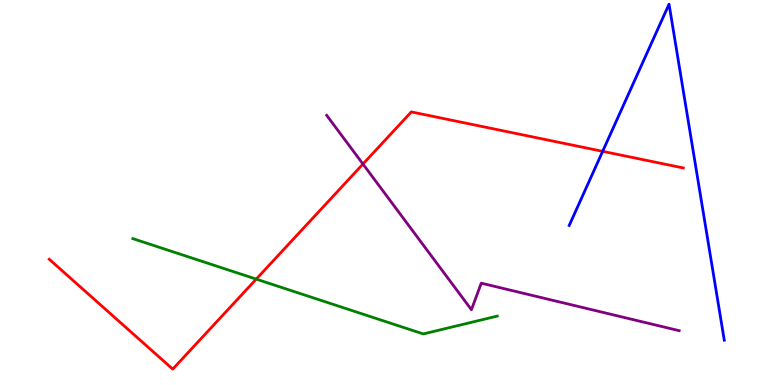[{'lines': ['blue', 'red'], 'intersections': [{'x': 7.78, 'y': 6.07}]}, {'lines': ['green', 'red'], 'intersections': [{'x': 3.31, 'y': 2.75}]}, {'lines': ['purple', 'red'], 'intersections': [{'x': 4.68, 'y': 5.74}]}, {'lines': ['blue', 'green'], 'intersections': []}, {'lines': ['blue', 'purple'], 'intersections': []}, {'lines': ['green', 'purple'], 'intersections': []}]